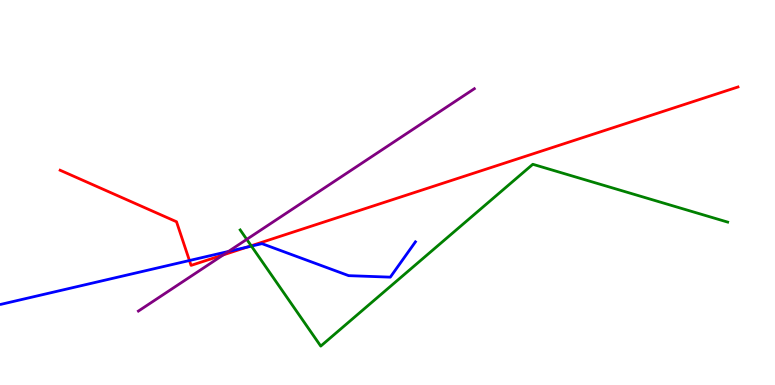[{'lines': ['blue', 'red'], 'intersections': [{'x': 2.44, 'y': 3.23}, {'x': 3.19, 'y': 3.58}]}, {'lines': ['green', 'red'], 'intersections': [{'x': 3.24, 'y': 3.62}]}, {'lines': ['purple', 'red'], 'intersections': [{'x': 2.88, 'y': 3.38}]}, {'lines': ['blue', 'green'], 'intersections': [{'x': 3.24, 'y': 3.61}]}, {'lines': ['blue', 'purple'], 'intersections': [{'x': 2.95, 'y': 3.47}]}, {'lines': ['green', 'purple'], 'intersections': [{'x': 3.18, 'y': 3.78}]}]